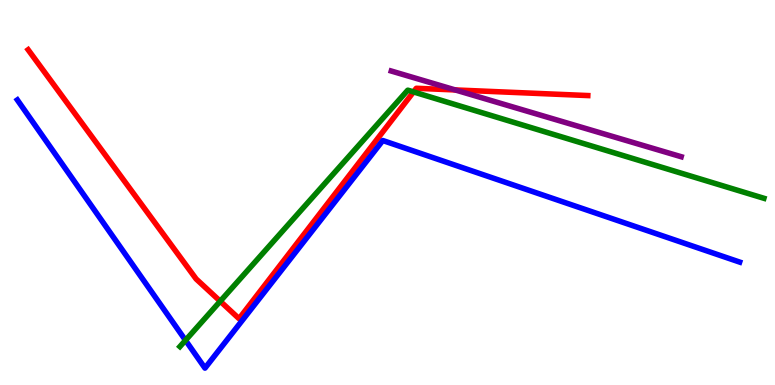[{'lines': ['blue', 'red'], 'intersections': []}, {'lines': ['green', 'red'], 'intersections': [{'x': 2.84, 'y': 2.18}, {'x': 5.34, 'y': 7.61}]}, {'lines': ['purple', 'red'], 'intersections': [{'x': 5.87, 'y': 7.66}]}, {'lines': ['blue', 'green'], 'intersections': [{'x': 2.39, 'y': 1.16}]}, {'lines': ['blue', 'purple'], 'intersections': []}, {'lines': ['green', 'purple'], 'intersections': []}]